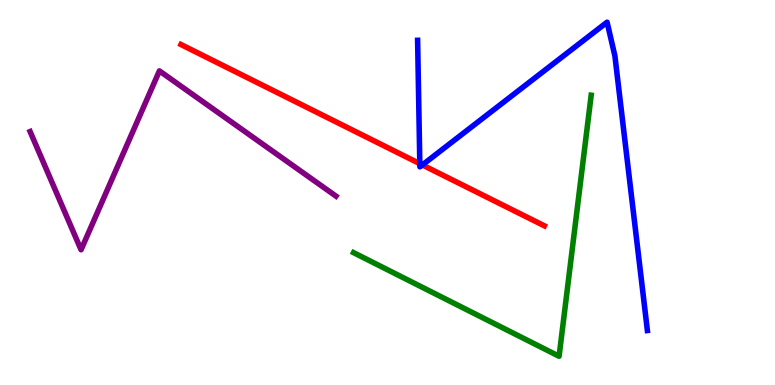[{'lines': ['blue', 'red'], 'intersections': [{'x': 5.42, 'y': 5.75}, {'x': 5.45, 'y': 5.72}]}, {'lines': ['green', 'red'], 'intersections': []}, {'lines': ['purple', 'red'], 'intersections': []}, {'lines': ['blue', 'green'], 'intersections': []}, {'lines': ['blue', 'purple'], 'intersections': []}, {'lines': ['green', 'purple'], 'intersections': []}]